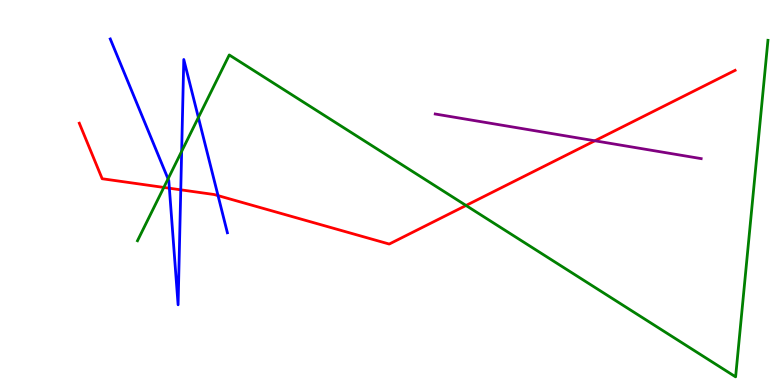[{'lines': ['blue', 'red'], 'intersections': [{'x': 2.19, 'y': 5.11}, {'x': 2.33, 'y': 5.07}, {'x': 2.81, 'y': 4.92}]}, {'lines': ['green', 'red'], 'intersections': [{'x': 2.11, 'y': 5.13}, {'x': 6.01, 'y': 4.66}]}, {'lines': ['purple', 'red'], 'intersections': [{'x': 7.68, 'y': 6.34}]}, {'lines': ['blue', 'green'], 'intersections': [{'x': 2.17, 'y': 5.35}, {'x': 2.34, 'y': 6.07}, {'x': 2.56, 'y': 6.95}]}, {'lines': ['blue', 'purple'], 'intersections': []}, {'lines': ['green', 'purple'], 'intersections': []}]